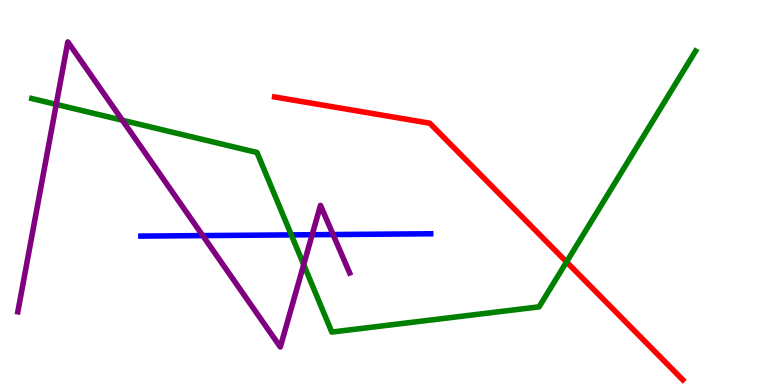[{'lines': ['blue', 'red'], 'intersections': []}, {'lines': ['green', 'red'], 'intersections': [{'x': 7.31, 'y': 3.2}]}, {'lines': ['purple', 'red'], 'intersections': []}, {'lines': ['blue', 'green'], 'intersections': [{'x': 3.76, 'y': 3.9}]}, {'lines': ['blue', 'purple'], 'intersections': [{'x': 2.62, 'y': 3.88}, {'x': 4.03, 'y': 3.9}, {'x': 4.3, 'y': 3.91}]}, {'lines': ['green', 'purple'], 'intersections': [{'x': 0.726, 'y': 7.29}, {'x': 1.58, 'y': 6.88}, {'x': 3.92, 'y': 3.13}]}]